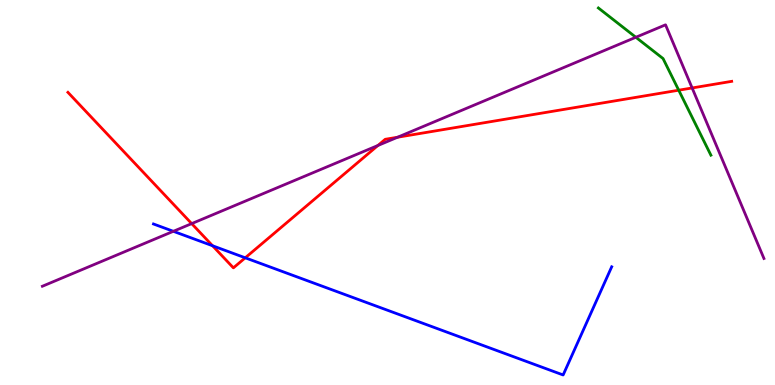[{'lines': ['blue', 'red'], 'intersections': [{'x': 2.74, 'y': 3.62}, {'x': 3.16, 'y': 3.3}]}, {'lines': ['green', 'red'], 'intersections': [{'x': 8.76, 'y': 7.66}]}, {'lines': ['purple', 'red'], 'intersections': [{'x': 2.47, 'y': 4.19}, {'x': 4.88, 'y': 6.22}, {'x': 5.13, 'y': 6.44}, {'x': 8.93, 'y': 7.72}]}, {'lines': ['blue', 'green'], 'intersections': []}, {'lines': ['blue', 'purple'], 'intersections': [{'x': 2.24, 'y': 3.99}]}, {'lines': ['green', 'purple'], 'intersections': [{'x': 8.2, 'y': 9.03}]}]